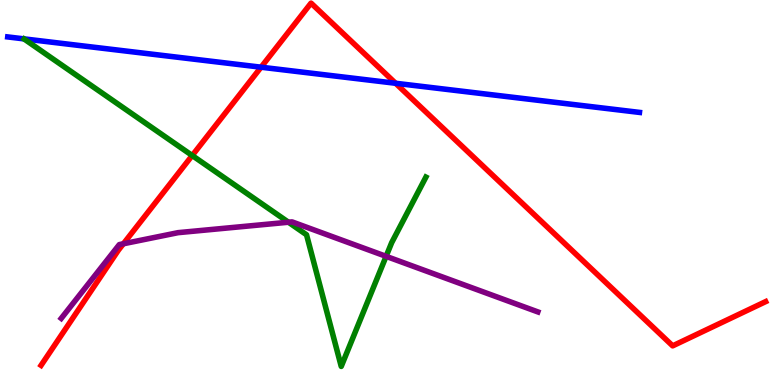[{'lines': ['blue', 'red'], 'intersections': [{'x': 3.37, 'y': 8.25}, {'x': 5.1, 'y': 7.84}]}, {'lines': ['green', 'red'], 'intersections': [{'x': 2.48, 'y': 5.96}]}, {'lines': ['purple', 'red'], 'intersections': [{'x': 1.59, 'y': 3.67}]}, {'lines': ['blue', 'green'], 'intersections': []}, {'lines': ['blue', 'purple'], 'intersections': []}, {'lines': ['green', 'purple'], 'intersections': [{'x': 3.72, 'y': 4.23}, {'x': 4.98, 'y': 3.34}]}]